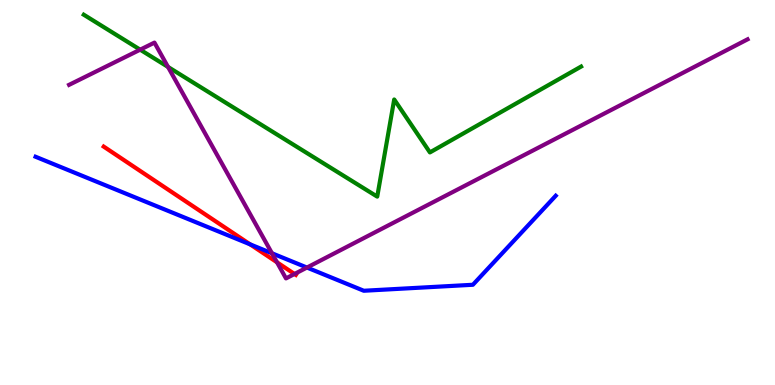[{'lines': ['blue', 'red'], 'intersections': [{'x': 3.23, 'y': 3.65}]}, {'lines': ['green', 'red'], 'intersections': []}, {'lines': ['purple', 'red'], 'intersections': [{'x': 3.57, 'y': 3.19}, {'x': 3.8, 'y': 2.88}]}, {'lines': ['blue', 'green'], 'intersections': []}, {'lines': ['blue', 'purple'], 'intersections': [{'x': 3.51, 'y': 3.42}, {'x': 3.96, 'y': 3.05}]}, {'lines': ['green', 'purple'], 'intersections': [{'x': 1.81, 'y': 8.71}, {'x': 2.17, 'y': 8.26}]}]